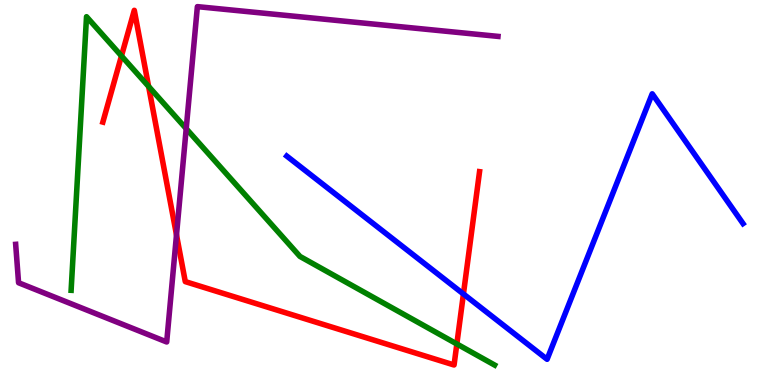[{'lines': ['blue', 'red'], 'intersections': [{'x': 5.98, 'y': 2.36}]}, {'lines': ['green', 'red'], 'intersections': [{'x': 1.57, 'y': 8.55}, {'x': 1.92, 'y': 7.75}, {'x': 5.89, 'y': 1.07}]}, {'lines': ['purple', 'red'], 'intersections': [{'x': 2.28, 'y': 3.9}]}, {'lines': ['blue', 'green'], 'intersections': []}, {'lines': ['blue', 'purple'], 'intersections': []}, {'lines': ['green', 'purple'], 'intersections': [{'x': 2.4, 'y': 6.66}]}]